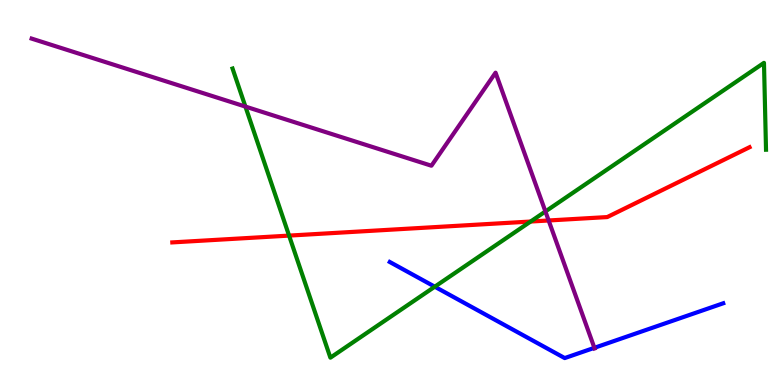[{'lines': ['blue', 'red'], 'intersections': []}, {'lines': ['green', 'red'], 'intersections': [{'x': 3.73, 'y': 3.88}, {'x': 6.85, 'y': 4.25}]}, {'lines': ['purple', 'red'], 'intersections': [{'x': 7.08, 'y': 4.27}]}, {'lines': ['blue', 'green'], 'intersections': [{'x': 5.61, 'y': 2.55}]}, {'lines': ['blue', 'purple'], 'intersections': [{'x': 7.67, 'y': 0.966}]}, {'lines': ['green', 'purple'], 'intersections': [{'x': 3.17, 'y': 7.23}, {'x': 7.04, 'y': 4.51}]}]